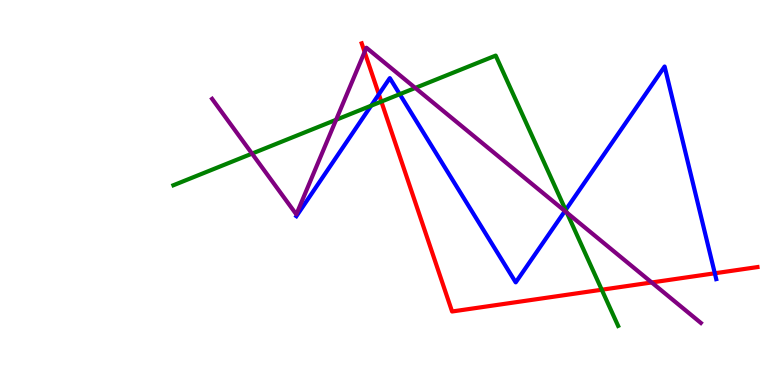[{'lines': ['blue', 'red'], 'intersections': [{'x': 4.89, 'y': 7.55}, {'x': 9.22, 'y': 2.9}]}, {'lines': ['green', 'red'], 'intersections': [{'x': 4.92, 'y': 7.36}, {'x': 7.76, 'y': 2.47}]}, {'lines': ['purple', 'red'], 'intersections': [{'x': 4.7, 'y': 8.65}, {'x': 8.41, 'y': 2.66}]}, {'lines': ['blue', 'green'], 'intersections': [{'x': 4.79, 'y': 7.25}, {'x': 5.16, 'y': 7.55}, {'x': 7.3, 'y': 4.55}]}, {'lines': ['blue', 'purple'], 'intersections': [{'x': 7.29, 'y': 4.52}]}, {'lines': ['green', 'purple'], 'intersections': [{'x': 3.25, 'y': 6.01}, {'x': 4.34, 'y': 6.89}, {'x': 5.36, 'y': 7.72}, {'x': 7.31, 'y': 4.48}]}]